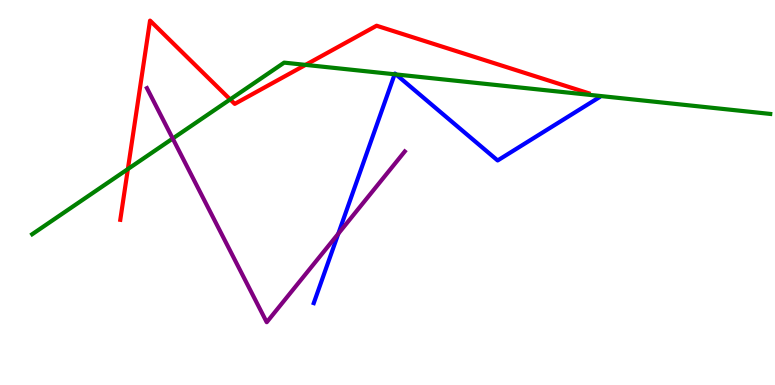[{'lines': ['blue', 'red'], 'intersections': []}, {'lines': ['green', 'red'], 'intersections': [{'x': 1.65, 'y': 5.61}, {'x': 2.97, 'y': 7.42}, {'x': 3.94, 'y': 8.31}]}, {'lines': ['purple', 'red'], 'intersections': []}, {'lines': ['blue', 'green'], 'intersections': [{'x': 5.09, 'y': 8.07}, {'x': 5.11, 'y': 8.07}]}, {'lines': ['blue', 'purple'], 'intersections': [{'x': 4.37, 'y': 3.93}]}, {'lines': ['green', 'purple'], 'intersections': [{'x': 2.23, 'y': 6.4}]}]